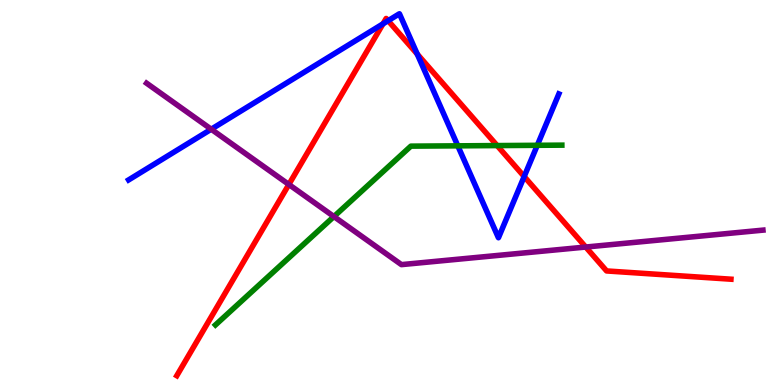[{'lines': ['blue', 'red'], 'intersections': [{'x': 4.94, 'y': 9.38}, {'x': 5.01, 'y': 9.46}, {'x': 5.38, 'y': 8.6}, {'x': 6.76, 'y': 5.41}]}, {'lines': ['green', 'red'], 'intersections': [{'x': 6.41, 'y': 6.22}]}, {'lines': ['purple', 'red'], 'intersections': [{'x': 3.73, 'y': 5.21}, {'x': 7.56, 'y': 3.58}]}, {'lines': ['blue', 'green'], 'intersections': [{'x': 5.91, 'y': 6.21}, {'x': 6.93, 'y': 6.23}]}, {'lines': ['blue', 'purple'], 'intersections': [{'x': 2.73, 'y': 6.64}]}, {'lines': ['green', 'purple'], 'intersections': [{'x': 4.31, 'y': 4.38}]}]